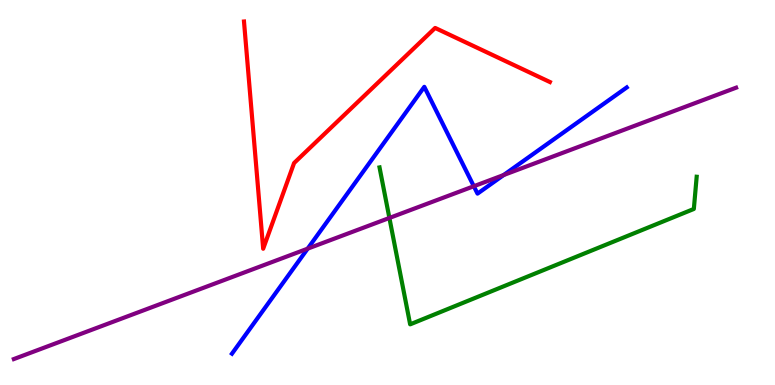[{'lines': ['blue', 'red'], 'intersections': []}, {'lines': ['green', 'red'], 'intersections': []}, {'lines': ['purple', 'red'], 'intersections': []}, {'lines': ['blue', 'green'], 'intersections': []}, {'lines': ['blue', 'purple'], 'intersections': [{'x': 3.97, 'y': 3.54}, {'x': 6.11, 'y': 5.16}, {'x': 6.5, 'y': 5.45}]}, {'lines': ['green', 'purple'], 'intersections': [{'x': 5.02, 'y': 4.34}]}]